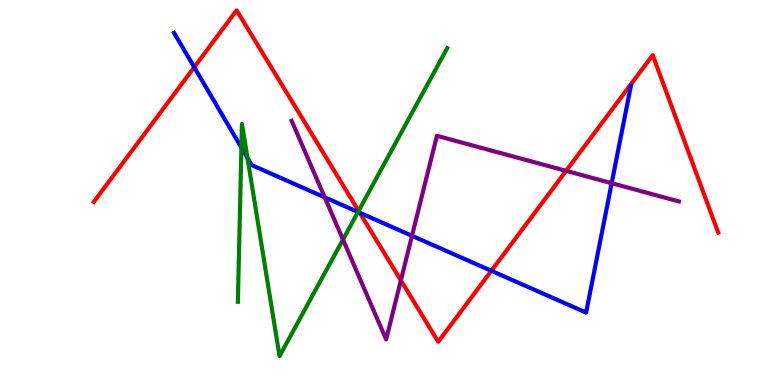[{'lines': ['blue', 'red'], 'intersections': [{'x': 2.51, 'y': 8.25}, {'x': 4.64, 'y': 4.47}, {'x': 6.34, 'y': 2.97}]}, {'lines': ['green', 'red'], 'intersections': [{'x': 4.63, 'y': 4.52}]}, {'lines': ['purple', 'red'], 'intersections': [{'x': 5.17, 'y': 2.72}, {'x': 7.3, 'y': 5.56}]}, {'lines': ['blue', 'green'], 'intersections': [{'x': 3.12, 'y': 6.17}, {'x': 3.19, 'y': 5.9}, {'x': 4.62, 'y': 4.49}]}, {'lines': ['blue', 'purple'], 'intersections': [{'x': 4.19, 'y': 4.87}, {'x': 5.32, 'y': 3.88}, {'x': 7.89, 'y': 5.24}]}, {'lines': ['green', 'purple'], 'intersections': [{'x': 4.43, 'y': 3.78}]}]